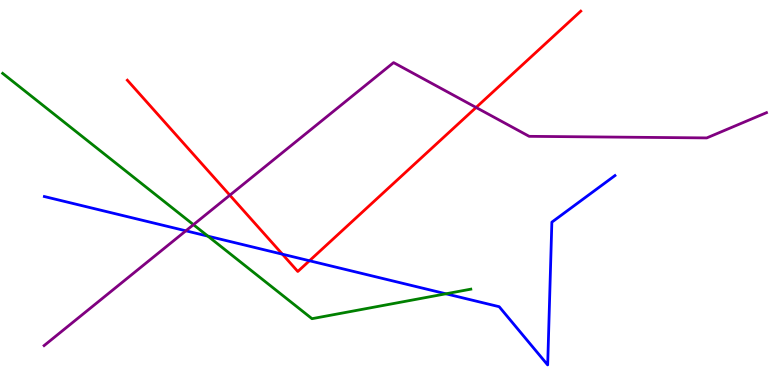[{'lines': ['blue', 'red'], 'intersections': [{'x': 3.64, 'y': 3.4}, {'x': 3.99, 'y': 3.23}]}, {'lines': ['green', 'red'], 'intersections': []}, {'lines': ['purple', 'red'], 'intersections': [{'x': 2.97, 'y': 4.93}, {'x': 6.14, 'y': 7.21}]}, {'lines': ['blue', 'green'], 'intersections': [{'x': 2.68, 'y': 3.87}, {'x': 5.75, 'y': 2.37}]}, {'lines': ['blue', 'purple'], 'intersections': [{'x': 2.4, 'y': 4.0}]}, {'lines': ['green', 'purple'], 'intersections': [{'x': 2.5, 'y': 4.16}]}]